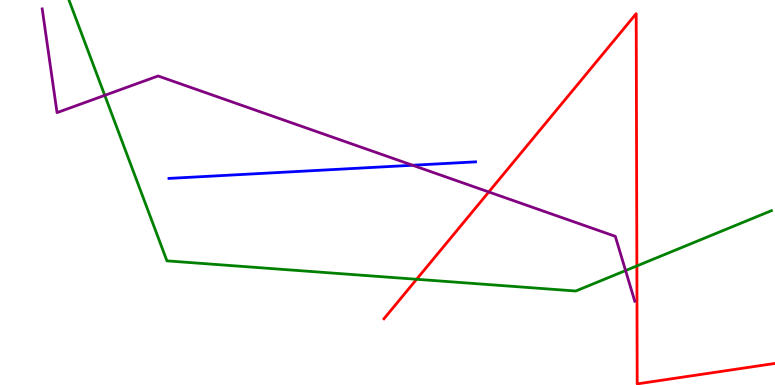[{'lines': ['blue', 'red'], 'intersections': []}, {'lines': ['green', 'red'], 'intersections': [{'x': 5.38, 'y': 2.75}, {'x': 8.22, 'y': 3.09}]}, {'lines': ['purple', 'red'], 'intersections': [{'x': 6.31, 'y': 5.01}]}, {'lines': ['blue', 'green'], 'intersections': []}, {'lines': ['blue', 'purple'], 'intersections': [{'x': 5.32, 'y': 5.71}]}, {'lines': ['green', 'purple'], 'intersections': [{'x': 1.35, 'y': 7.52}, {'x': 8.07, 'y': 2.97}]}]